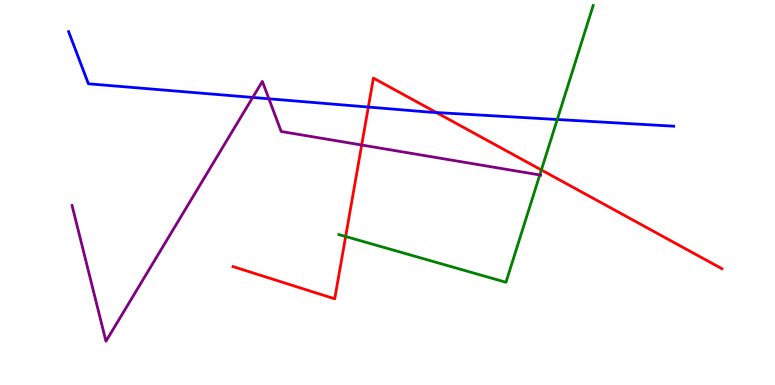[{'lines': ['blue', 'red'], 'intersections': [{'x': 4.75, 'y': 7.22}, {'x': 5.63, 'y': 7.08}]}, {'lines': ['green', 'red'], 'intersections': [{'x': 4.46, 'y': 3.86}, {'x': 6.99, 'y': 5.59}]}, {'lines': ['purple', 'red'], 'intersections': [{'x': 4.67, 'y': 6.23}]}, {'lines': ['blue', 'green'], 'intersections': [{'x': 7.19, 'y': 6.9}]}, {'lines': ['blue', 'purple'], 'intersections': [{'x': 3.26, 'y': 7.47}, {'x': 3.47, 'y': 7.43}]}, {'lines': ['green', 'purple'], 'intersections': [{'x': 6.96, 'y': 5.46}]}]